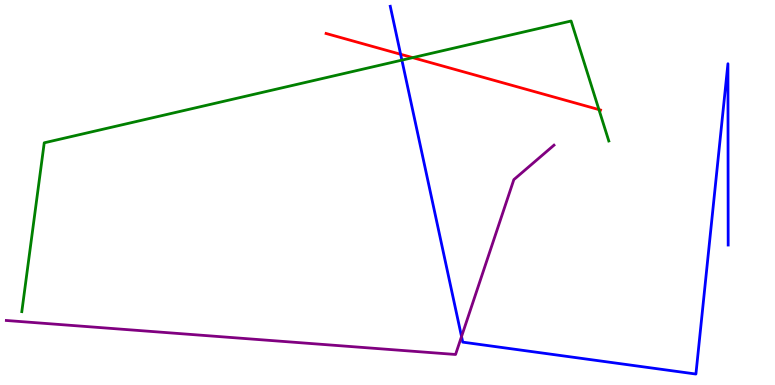[{'lines': ['blue', 'red'], 'intersections': [{'x': 5.17, 'y': 8.59}]}, {'lines': ['green', 'red'], 'intersections': [{'x': 5.32, 'y': 8.5}, {'x': 7.73, 'y': 7.15}]}, {'lines': ['purple', 'red'], 'intersections': []}, {'lines': ['blue', 'green'], 'intersections': [{'x': 5.19, 'y': 8.44}]}, {'lines': ['blue', 'purple'], 'intersections': [{'x': 5.96, 'y': 1.26}]}, {'lines': ['green', 'purple'], 'intersections': []}]